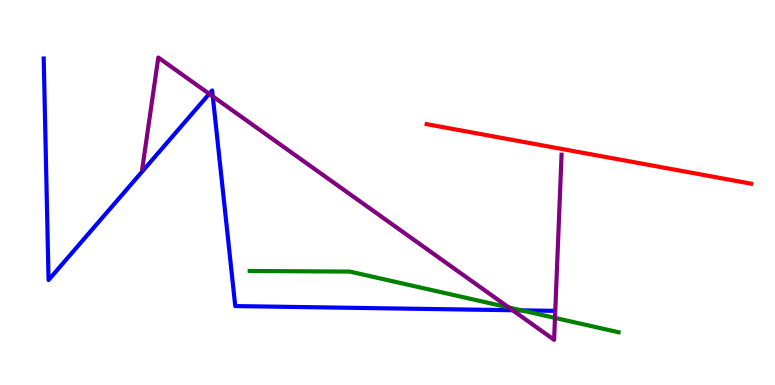[{'lines': ['blue', 'red'], 'intersections': []}, {'lines': ['green', 'red'], 'intersections': []}, {'lines': ['purple', 'red'], 'intersections': []}, {'lines': ['blue', 'green'], 'intersections': [{'x': 6.73, 'y': 1.94}]}, {'lines': ['blue', 'purple'], 'intersections': [{'x': 2.7, 'y': 7.56}, {'x': 2.75, 'y': 7.5}, {'x': 6.61, 'y': 1.94}]}, {'lines': ['green', 'purple'], 'intersections': [{'x': 6.56, 'y': 2.01}, {'x': 7.16, 'y': 1.74}]}]